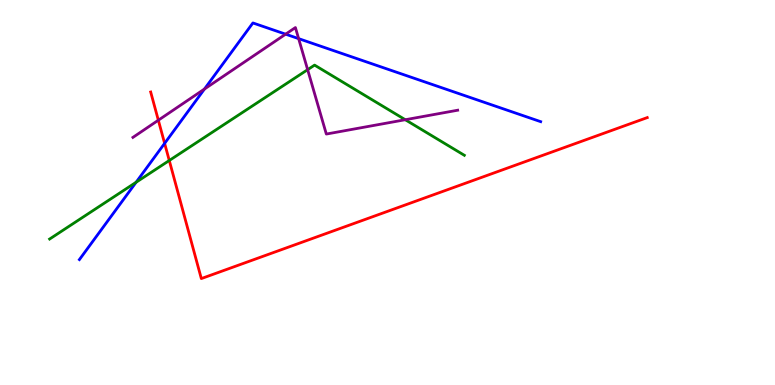[{'lines': ['blue', 'red'], 'intersections': [{'x': 2.12, 'y': 6.28}]}, {'lines': ['green', 'red'], 'intersections': [{'x': 2.18, 'y': 5.83}]}, {'lines': ['purple', 'red'], 'intersections': [{'x': 2.04, 'y': 6.88}]}, {'lines': ['blue', 'green'], 'intersections': [{'x': 1.76, 'y': 5.27}]}, {'lines': ['blue', 'purple'], 'intersections': [{'x': 2.64, 'y': 7.69}, {'x': 3.69, 'y': 9.11}, {'x': 3.85, 'y': 9.0}]}, {'lines': ['green', 'purple'], 'intersections': [{'x': 3.97, 'y': 8.19}, {'x': 5.23, 'y': 6.89}]}]